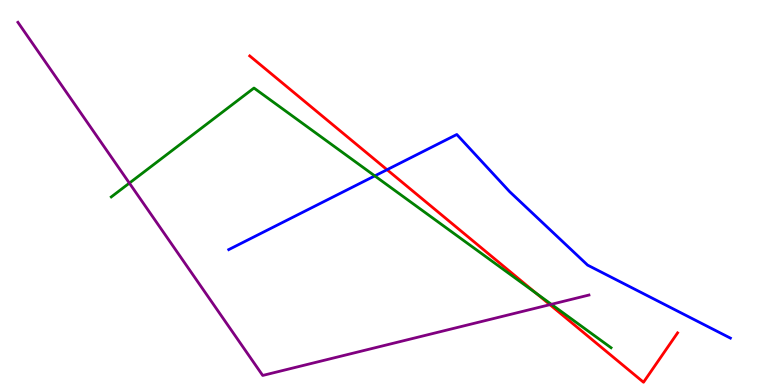[{'lines': ['blue', 'red'], 'intersections': [{'x': 4.99, 'y': 5.59}]}, {'lines': ['green', 'red'], 'intersections': [{'x': 6.92, 'y': 2.38}]}, {'lines': ['purple', 'red'], 'intersections': [{'x': 7.1, 'y': 2.09}]}, {'lines': ['blue', 'green'], 'intersections': [{'x': 4.84, 'y': 5.43}]}, {'lines': ['blue', 'purple'], 'intersections': []}, {'lines': ['green', 'purple'], 'intersections': [{'x': 1.67, 'y': 5.24}, {'x': 7.11, 'y': 2.1}]}]